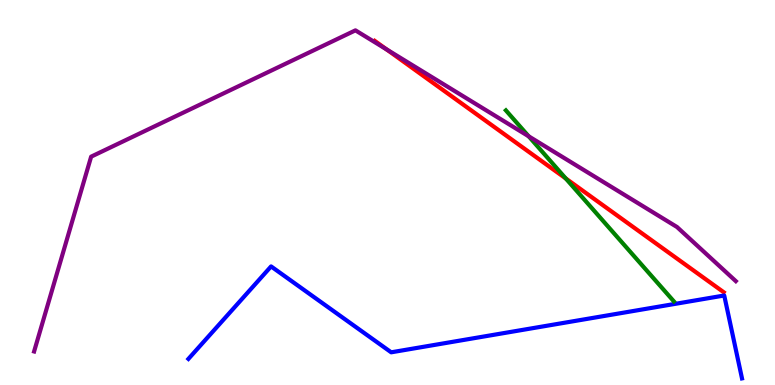[{'lines': ['blue', 'red'], 'intersections': []}, {'lines': ['green', 'red'], 'intersections': [{'x': 7.3, 'y': 5.37}]}, {'lines': ['purple', 'red'], 'intersections': [{'x': 4.99, 'y': 8.72}]}, {'lines': ['blue', 'green'], 'intersections': []}, {'lines': ['blue', 'purple'], 'intersections': []}, {'lines': ['green', 'purple'], 'intersections': [{'x': 6.82, 'y': 6.46}]}]